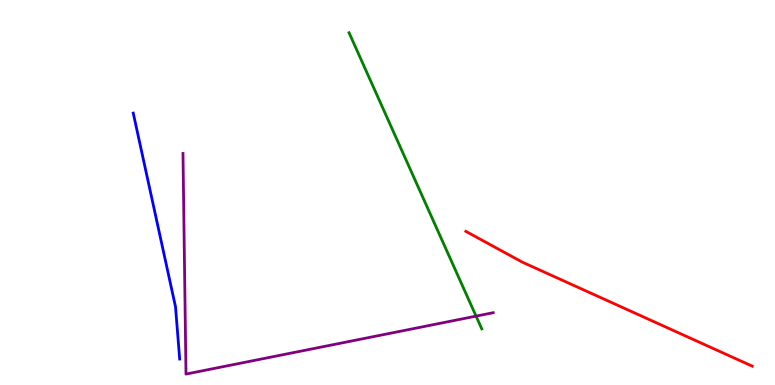[{'lines': ['blue', 'red'], 'intersections': []}, {'lines': ['green', 'red'], 'intersections': []}, {'lines': ['purple', 'red'], 'intersections': []}, {'lines': ['blue', 'green'], 'intersections': []}, {'lines': ['blue', 'purple'], 'intersections': []}, {'lines': ['green', 'purple'], 'intersections': [{'x': 6.14, 'y': 1.79}]}]